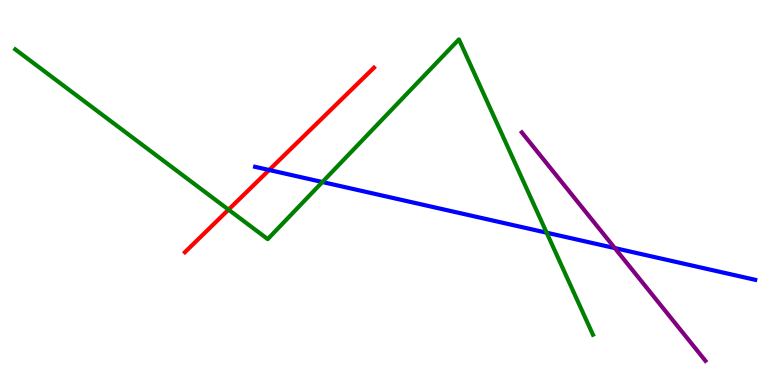[{'lines': ['blue', 'red'], 'intersections': [{'x': 3.47, 'y': 5.58}]}, {'lines': ['green', 'red'], 'intersections': [{'x': 2.95, 'y': 4.55}]}, {'lines': ['purple', 'red'], 'intersections': []}, {'lines': ['blue', 'green'], 'intersections': [{'x': 4.16, 'y': 5.27}, {'x': 7.05, 'y': 3.96}]}, {'lines': ['blue', 'purple'], 'intersections': [{'x': 7.93, 'y': 3.56}]}, {'lines': ['green', 'purple'], 'intersections': []}]